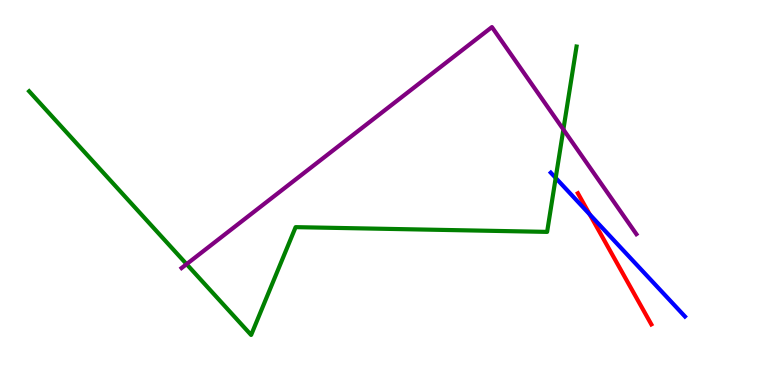[{'lines': ['blue', 'red'], 'intersections': [{'x': 7.61, 'y': 4.43}]}, {'lines': ['green', 'red'], 'intersections': []}, {'lines': ['purple', 'red'], 'intersections': []}, {'lines': ['blue', 'green'], 'intersections': [{'x': 7.17, 'y': 5.38}]}, {'lines': ['blue', 'purple'], 'intersections': []}, {'lines': ['green', 'purple'], 'intersections': [{'x': 2.41, 'y': 3.14}, {'x': 7.27, 'y': 6.64}]}]